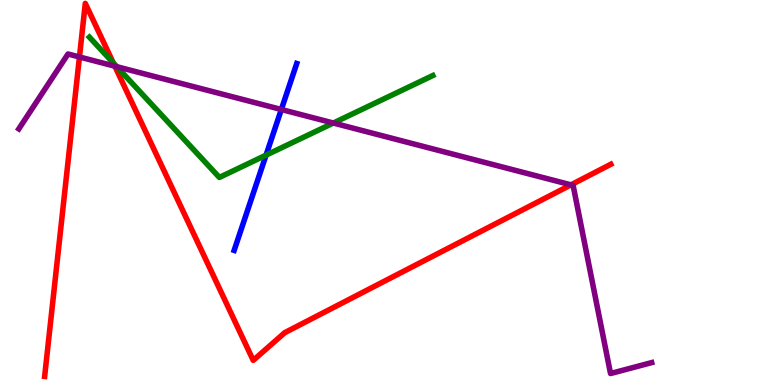[{'lines': ['blue', 'red'], 'intersections': []}, {'lines': ['green', 'red'], 'intersections': [{'x': 1.46, 'y': 8.36}]}, {'lines': ['purple', 'red'], 'intersections': [{'x': 1.03, 'y': 8.52}, {'x': 1.48, 'y': 8.28}, {'x': 7.37, 'y': 5.2}]}, {'lines': ['blue', 'green'], 'intersections': [{'x': 3.43, 'y': 5.97}]}, {'lines': ['blue', 'purple'], 'intersections': [{'x': 3.63, 'y': 7.16}]}, {'lines': ['green', 'purple'], 'intersections': [{'x': 1.51, 'y': 8.27}, {'x': 4.3, 'y': 6.8}]}]